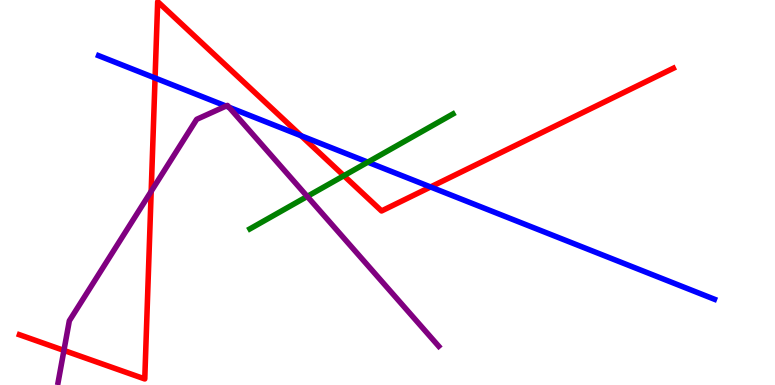[{'lines': ['blue', 'red'], 'intersections': [{'x': 2.0, 'y': 7.97}, {'x': 3.89, 'y': 6.47}, {'x': 5.56, 'y': 5.14}]}, {'lines': ['green', 'red'], 'intersections': [{'x': 4.44, 'y': 5.44}]}, {'lines': ['purple', 'red'], 'intersections': [{'x': 0.825, 'y': 0.898}, {'x': 1.95, 'y': 5.03}]}, {'lines': ['blue', 'green'], 'intersections': [{'x': 4.75, 'y': 5.79}]}, {'lines': ['blue', 'purple'], 'intersections': [{'x': 2.92, 'y': 7.25}, {'x': 2.95, 'y': 7.21}]}, {'lines': ['green', 'purple'], 'intersections': [{'x': 3.96, 'y': 4.9}]}]